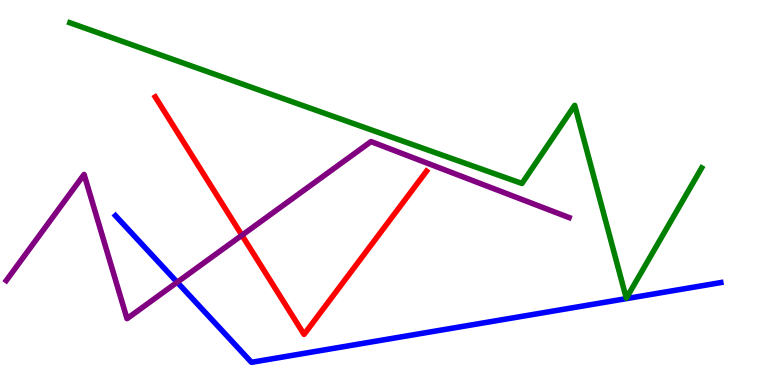[{'lines': ['blue', 'red'], 'intersections': []}, {'lines': ['green', 'red'], 'intersections': []}, {'lines': ['purple', 'red'], 'intersections': [{'x': 3.12, 'y': 3.89}]}, {'lines': ['blue', 'green'], 'intersections': []}, {'lines': ['blue', 'purple'], 'intersections': [{'x': 2.29, 'y': 2.67}]}, {'lines': ['green', 'purple'], 'intersections': []}]